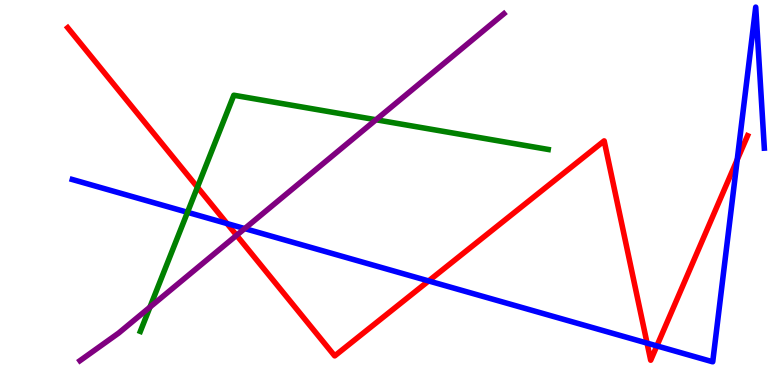[{'lines': ['blue', 'red'], 'intersections': [{'x': 2.93, 'y': 4.19}, {'x': 5.53, 'y': 2.7}, {'x': 8.35, 'y': 1.09}, {'x': 8.48, 'y': 1.02}, {'x': 9.51, 'y': 5.85}]}, {'lines': ['green', 'red'], 'intersections': [{'x': 2.55, 'y': 5.14}]}, {'lines': ['purple', 'red'], 'intersections': [{'x': 3.05, 'y': 3.89}]}, {'lines': ['blue', 'green'], 'intersections': [{'x': 2.42, 'y': 4.49}]}, {'lines': ['blue', 'purple'], 'intersections': [{'x': 3.16, 'y': 4.06}]}, {'lines': ['green', 'purple'], 'intersections': [{'x': 1.93, 'y': 2.02}, {'x': 4.85, 'y': 6.89}]}]